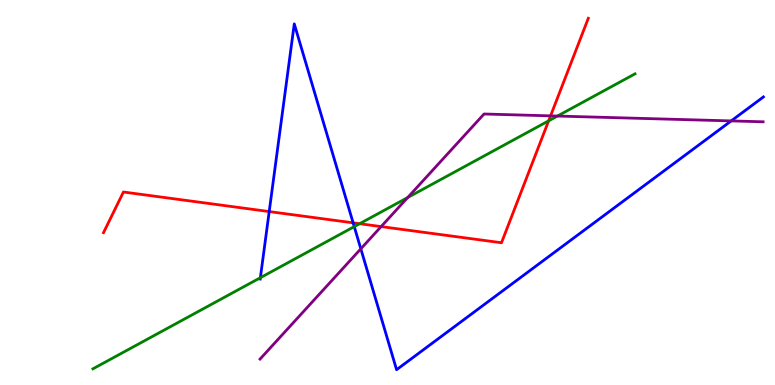[{'lines': ['blue', 'red'], 'intersections': [{'x': 3.47, 'y': 4.5}, {'x': 4.56, 'y': 4.21}]}, {'lines': ['green', 'red'], 'intersections': [{'x': 4.64, 'y': 4.19}, {'x': 7.08, 'y': 6.86}]}, {'lines': ['purple', 'red'], 'intersections': [{'x': 4.92, 'y': 4.11}, {'x': 7.1, 'y': 6.99}]}, {'lines': ['blue', 'green'], 'intersections': [{'x': 3.36, 'y': 2.79}, {'x': 4.57, 'y': 4.11}]}, {'lines': ['blue', 'purple'], 'intersections': [{'x': 4.66, 'y': 3.54}, {'x': 9.43, 'y': 6.86}]}, {'lines': ['green', 'purple'], 'intersections': [{'x': 5.26, 'y': 4.87}, {'x': 7.19, 'y': 6.99}]}]